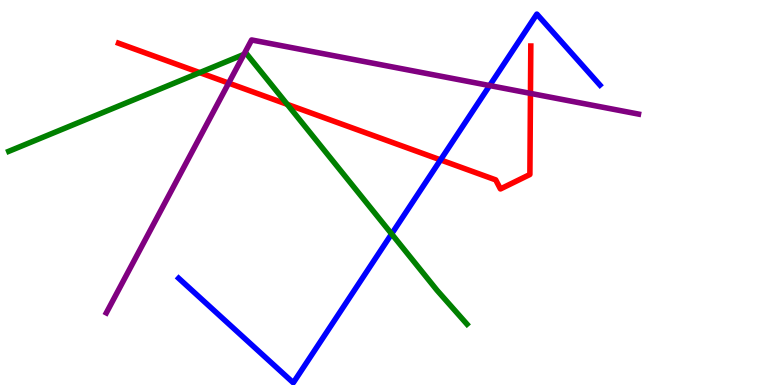[{'lines': ['blue', 'red'], 'intersections': [{'x': 5.68, 'y': 5.85}]}, {'lines': ['green', 'red'], 'intersections': [{'x': 2.58, 'y': 8.11}, {'x': 3.71, 'y': 7.29}]}, {'lines': ['purple', 'red'], 'intersections': [{'x': 2.95, 'y': 7.84}, {'x': 6.84, 'y': 7.57}]}, {'lines': ['blue', 'green'], 'intersections': [{'x': 5.05, 'y': 3.92}]}, {'lines': ['blue', 'purple'], 'intersections': [{'x': 6.32, 'y': 7.78}]}, {'lines': ['green', 'purple'], 'intersections': [{'x': 3.15, 'y': 8.59}]}]